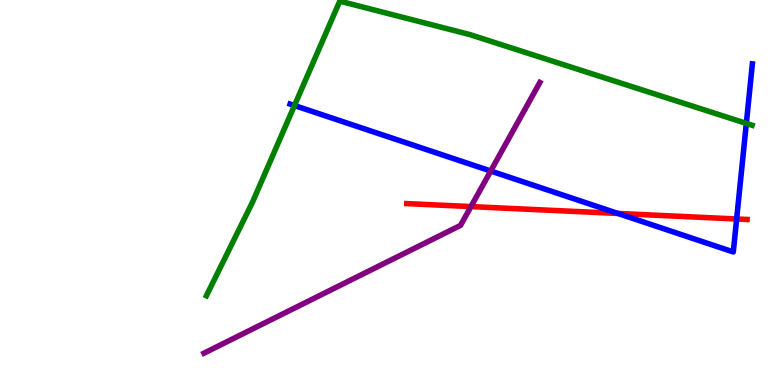[{'lines': ['blue', 'red'], 'intersections': [{'x': 7.97, 'y': 4.46}, {'x': 9.5, 'y': 4.31}]}, {'lines': ['green', 'red'], 'intersections': []}, {'lines': ['purple', 'red'], 'intersections': [{'x': 6.08, 'y': 4.63}]}, {'lines': ['blue', 'green'], 'intersections': [{'x': 3.8, 'y': 7.26}, {'x': 9.63, 'y': 6.79}]}, {'lines': ['blue', 'purple'], 'intersections': [{'x': 6.33, 'y': 5.56}]}, {'lines': ['green', 'purple'], 'intersections': []}]